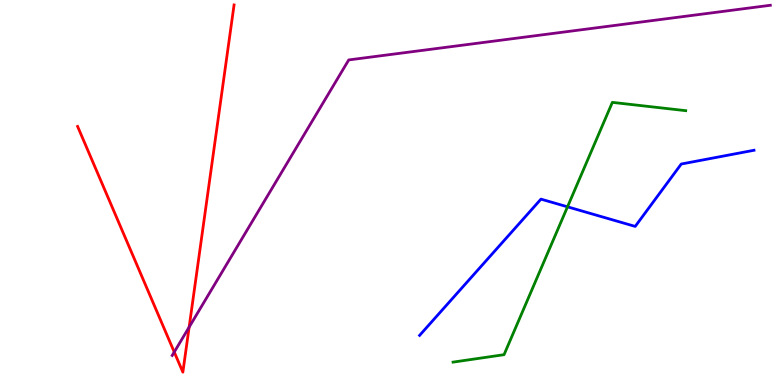[{'lines': ['blue', 'red'], 'intersections': []}, {'lines': ['green', 'red'], 'intersections': []}, {'lines': ['purple', 'red'], 'intersections': [{'x': 2.25, 'y': 0.856}, {'x': 2.44, 'y': 1.5}]}, {'lines': ['blue', 'green'], 'intersections': [{'x': 7.32, 'y': 4.63}]}, {'lines': ['blue', 'purple'], 'intersections': []}, {'lines': ['green', 'purple'], 'intersections': []}]